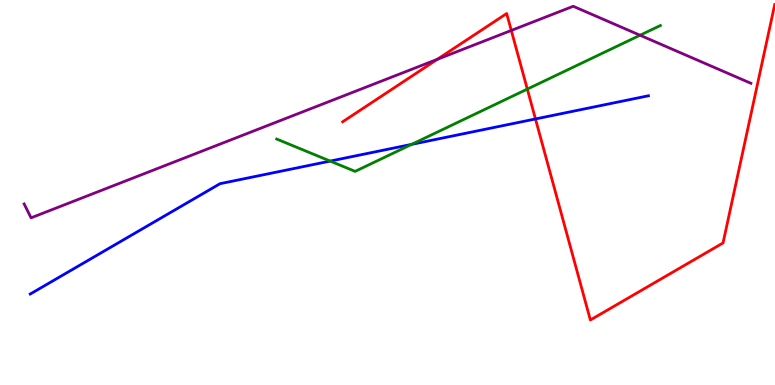[{'lines': ['blue', 'red'], 'intersections': [{'x': 6.91, 'y': 6.91}]}, {'lines': ['green', 'red'], 'intersections': [{'x': 6.8, 'y': 7.69}]}, {'lines': ['purple', 'red'], 'intersections': [{'x': 5.64, 'y': 8.46}, {'x': 6.6, 'y': 9.21}]}, {'lines': ['blue', 'green'], 'intersections': [{'x': 4.26, 'y': 5.82}, {'x': 5.31, 'y': 6.25}]}, {'lines': ['blue', 'purple'], 'intersections': []}, {'lines': ['green', 'purple'], 'intersections': [{'x': 8.26, 'y': 9.08}]}]